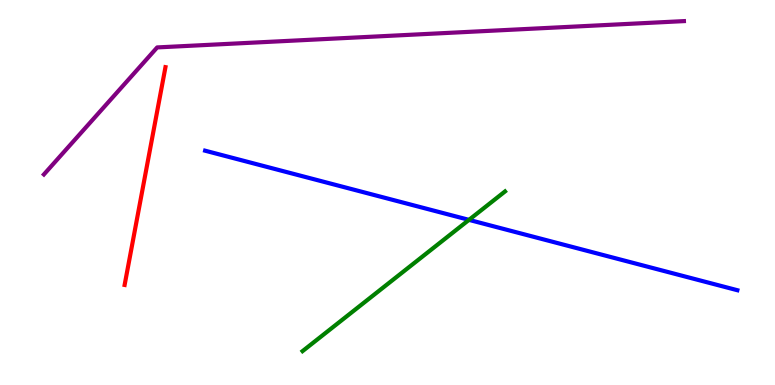[{'lines': ['blue', 'red'], 'intersections': []}, {'lines': ['green', 'red'], 'intersections': []}, {'lines': ['purple', 'red'], 'intersections': []}, {'lines': ['blue', 'green'], 'intersections': [{'x': 6.05, 'y': 4.29}]}, {'lines': ['blue', 'purple'], 'intersections': []}, {'lines': ['green', 'purple'], 'intersections': []}]